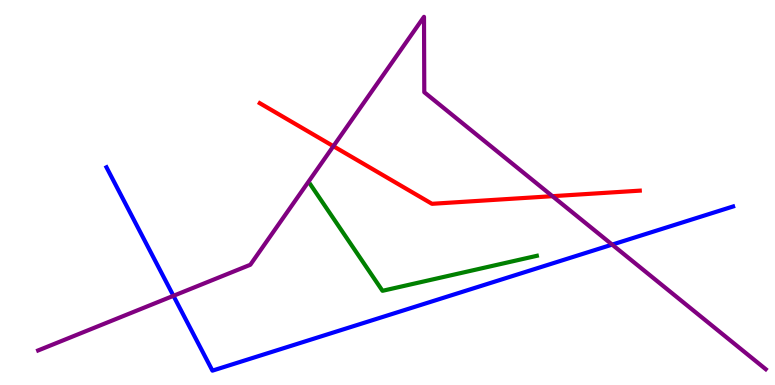[{'lines': ['blue', 'red'], 'intersections': []}, {'lines': ['green', 'red'], 'intersections': []}, {'lines': ['purple', 'red'], 'intersections': [{'x': 4.3, 'y': 6.2}, {'x': 7.13, 'y': 4.9}]}, {'lines': ['blue', 'green'], 'intersections': []}, {'lines': ['blue', 'purple'], 'intersections': [{'x': 2.24, 'y': 2.32}, {'x': 7.9, 'y': 3.65}]}, {'lines': ['green', 'purple'], 'intersections': []}]